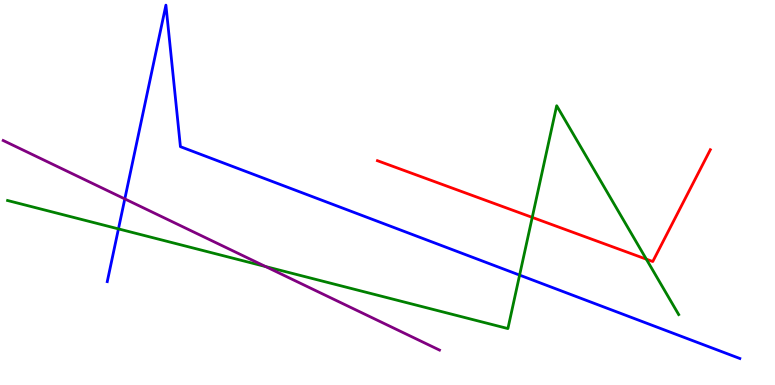[{'lines': ['blue', 'red'], 'intersections': []}, {'lines': ['green', 'red'], 'intersections': [{'x': 6.87, 'y': 4.35}, {'x': 8.34, 'y': 3.27}]}, {'lines': ['purple', 'red'], 'intersections': []}, {'lines': ['blue', 'green'], 'intersections': [{'x': 1.53, 'y': 4.05}, {'x': 6.7, 'y': 2.85}]}, {'lines': ['blue', 'purple'], 'intersections': [{'x': 1.61, 'y': 4.83}]}, {'lines': ['green', 'purple'], 'intersections': [{'x': 3.43, 'y': 3.08}]}]